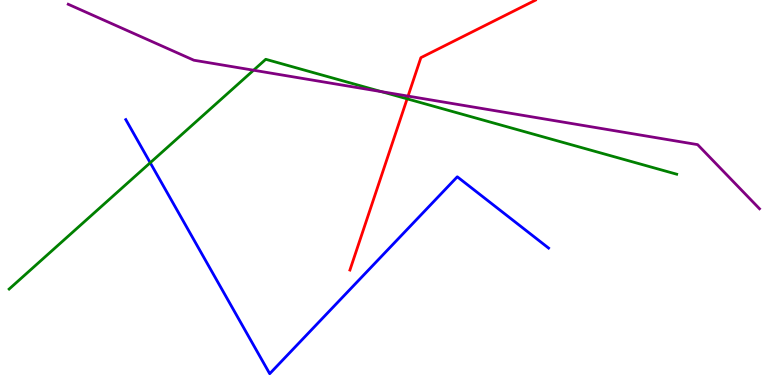[{'lines': ['blue', 'red'], 'intersections': []}, {'lines': ['green', 'red'], 'intersections': [{'x': 5.25, 'y': 7.43}]}, {'lines': ['purple', 'red'], 'intersections': [{'x': 5.27, 'y': 7.5}]}, {'lines': ['blue', 'green'], 'intersections': [{'x': 1.94, 'y': 5.77}]}, {'lines': ['blue', 'purple'], 'intersections': []}, {'lines': ['green', 'purple'], 'intersections': [{'x': 3.27, 'y': 8.18}, {'x': 4.92, 'y': 7.62}]}]